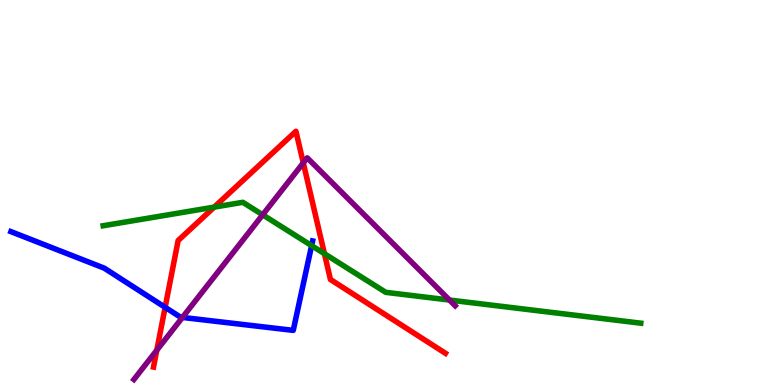[{'lines': ['blue', 'red'], 'intersections': [{'x': 2.13, 'y': 2.02}]}, {'lines': ['green', 'red'], 'intersections': [{'x': 2.76, 'y': 4.62}, {'x': 4.19, 'y': 3.41}]}, {'lines': ['purple', 'red'], 'intersections': [{'x': 2.02, 'y': 0.903}, {'x': 3.91, 'y': 5.77}]}, {'lines': ['blue', 'green'], 'intersections': [{'x': 4.02, 'y': 3.62}]}, {'lines': ['blue', 'purple'], 'intersections': [{'x': 2.35, 'y': 1.76}]}, {'lines': ['green', 'purple'], 'intersections': [{'x': 3.39, 'y': 4.42}, {'x': 5.8, 'y': 2.21}]}]